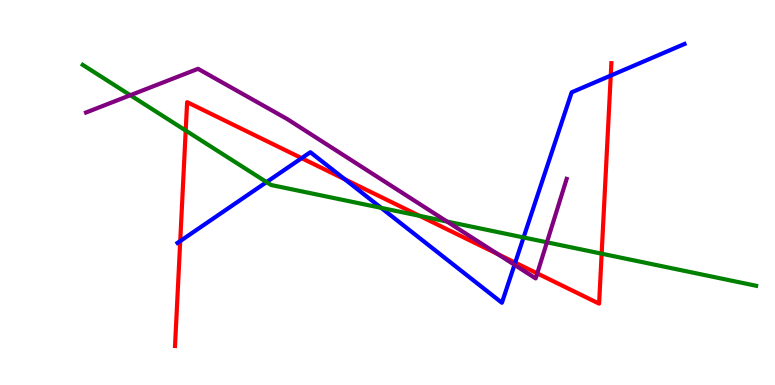[{'lines': ['blue', 'red'], 'intersections': [{'x': 2.33, 'y': 3.74}, {'x': 3.89, 'y': 5.89}, {'x': 4.45, 'y': 5.34}, {'x': 6.65, 'y': 3.18}, {'x': 7.88, 'y': 8.04}]}, {'lines': ['green', 'red'], 'intersections': [{'x': 2.4, 'y': 6.61}, {'x': 5.41, 'y': 4.39}, {'x': 7.76, 'y': 3.41}]}, {'lines': ['purple', 'red'], 'intersections': [{'x': 6.42, 'y': 3.4}, {'x': 6.93, 'y': 2.9}]}, {'lines': ['blue', 'green'], 'intersections': [{'x': 3.44, 'y': 5.27}, {'x': 4.92, 'y': 4.6}, {'x': 6.76, 'y': 3.83}]}, {'lines': ['blue', 'purple'], 'intersections': [{'x': 6.64, 'y': 3.12}]}, {'lines': ['green', 'purple'], 'intersections': [{'x': 1.68, 'y': 7.53}, {'x': 5.77, 'y': 4.25}, {'x': 7.06, 'y': 3.71}]}]